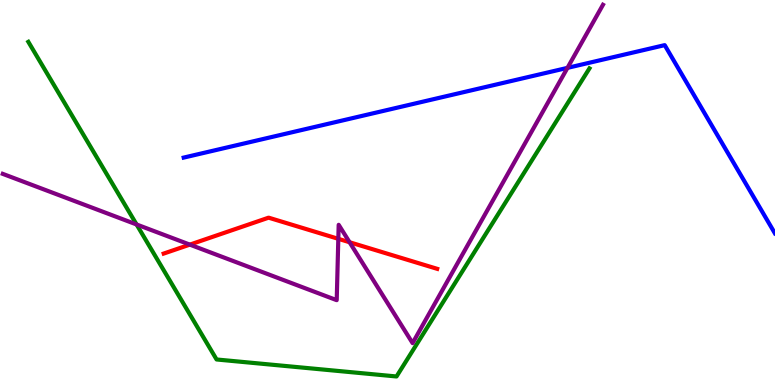[{'lines': ['blue', 'red'], 'intersections': []}, {'lines': ['green', 'red'], 'intersections': []}, {'lines': ['purple', 'red'], 'intersections': [{'x': 2.45, 'y': 3.65}, {'x': 4.37, 'y': 3.8}, {'x': 4.51, 'y': 3.71}]}, {'lines': ['blue', 'green'], 'intersections': []}, {'lines': ['blue', 'purple'], 'intersections': [{'x': 7.32, 'y': 8.24}]}, {'lines': ['green', 'purple'], 'intersections': [{'x': 1.76, 'y': 4.17}]}]